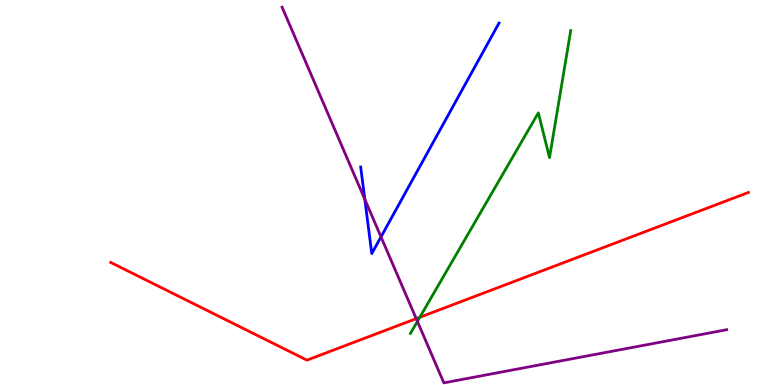[{'lines': ['blue', 'red'], 'intersections': []}, {'lines': ['green', 'red'], 'intersections': [{'x': 5.42, 'y': 1.76}]}, {'lines': ['purple', 'red'], 'intersections': [{'x': 5.37, 'y': 1.72}]}, {'lines': ['blue', 'green'], 'intersections': []}, {'lines': ['blue', 'purple'], 'intersections': [{'x': 4.71, 'y': 4.82}, {'x': 4.92, 'y': 3.85}]}, {'lines': ['green', 'purple'], 'intersections': [{'x': 5.39, 'y': 1.65}]}]